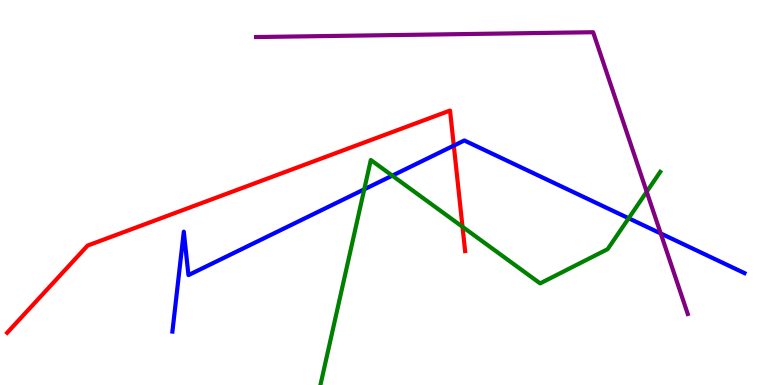[{'lines': ['blue', 'red'], 'intersections': [{'x': 5.86, 'y': 6.22}]}, {'lines': ['green', 'red'], 'intersections': [{'x': 5.97, 'y': 4.11}]}, {'lines': ['purple', 'red'], 'intersections': []}, {'lines': ['blue', 'green'], 'intersections': [{'x': 4.7, 'y': 5.08}, {'x': 5.06, 'y': 5.44}, {'x': 8.11, 'y': 4.33}]}, {'lines': ['blue', 'purple'], 'intersections': [{'x': 8.53, 'y': 3.94}]}, {'lines': ['green', 'purple'], 'intersections': [{'x': 8.34, 'y': 5.02}]}]